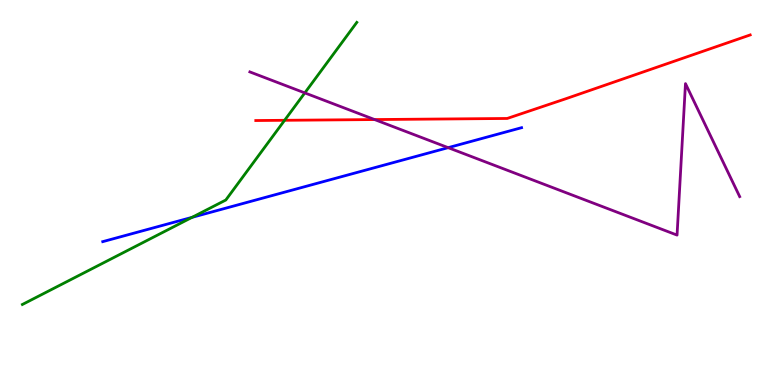[{'lines': ['blue', 'red'], 'intersections': []}, {'lines': ['green', 'red'], 'intersections': [{'x': 3.67, 'y': 6.88}]}, {'lines': ['purple', 'red'], 'intersections': [{'x': 4.83, 'y': 6.89}]}, {'lines': ['blue', 'green'], 'intersections': [{'x': 2.48, 'y': 4.35}]}, {'lines': ['blue', 'purple'], 'intersections': [{'x': 5.78, 'y': 6.16}]}, {'lines': ['green', 'purple'], 'intersections': [{'x': 3.93, 'y': 7.59}]}]